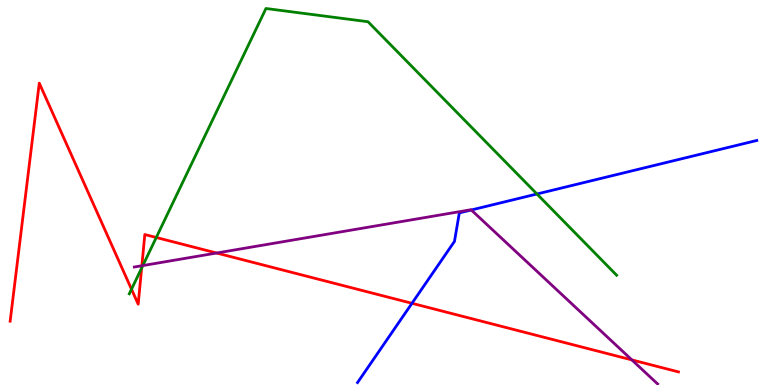[{'lines': ['blue', 'red'], 'intersections': [{'x': 5.32, 'y': 2.12}]}, {'lines': ['green', 'red'], 'intersections': [{'x': 1.7, 'y': 2.49}, {'x': 1.83, 'y': 3.04}, {'x': 2.02, 'y': 3.83}]}, {'lines': ['purple', 'red'], 'intersections': [{'x': 1.83, 'y': 3.1}, {'x': 2.79, 'y': 3.43}, {'x': 8.15, 'y': 0.652}]}, {'lines': ['blue', 'green'], 'intersections': [{'x': 6.93, 'y': 4.96}]}, {'lines': ['blue', 'purple'], 'intersections': [{'x': 6.08, 'y': 4.55}]}, {'lines': ['green', 'purple'], 'intersections': [{'x': 1.84, 'y': 3.1}]}]